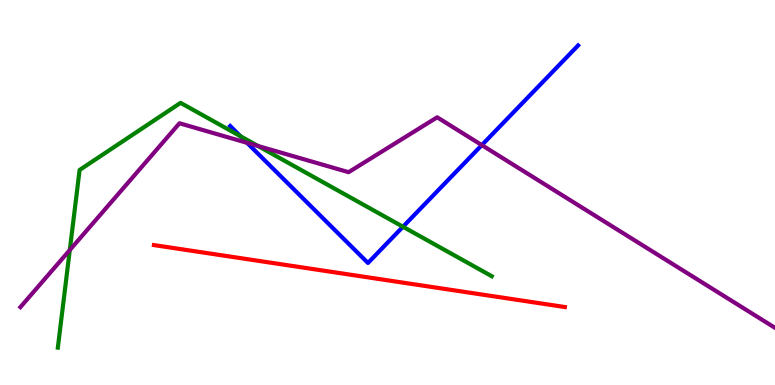[{'lines': ['blue', 'red'], 'intersections': []}, {'lines': ['green', 'red'], 'intersections': []}, {'lines': ['purple', 'red'], 'intersections': []}, {'lines': ['blue', 'green'], 'intersections': [{'x': 3.1, 'y': 6.46}, {'x': 5.2, 'y': 4.11}]}, {'lines': ['blue', 'purple'], 'intersections': [{'x': 3.19, 'y': 6.29}, {'x': 6.22, 'y': 6.23}]}, {'lines': ['green', 'purple'], 'intersections': [{'x': 0.901, 'y': 3.51}, {'x': 3.33, 'y': 6.21}]}]